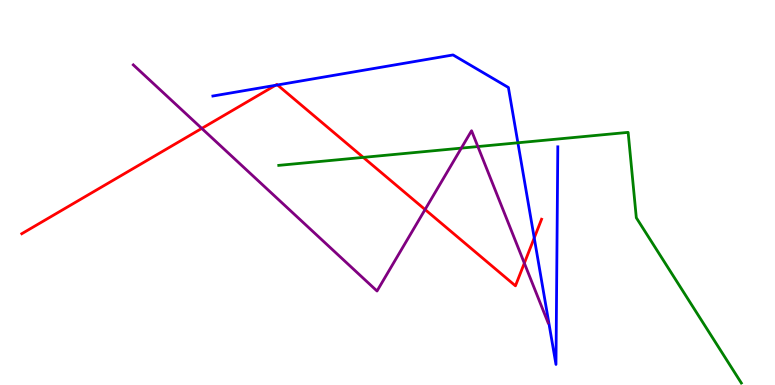[{'lines': ['blue', 'red'], 'intersections': [{'x': 3.55, 'y': 7.78}, {'x': 3.58, 'y': 7.79}, {'x': 6.89, 'y': 3.82}]}, {'lines': ['green', 'red'], 'intersections': [{'x': 4.69, 'y': 5.91}]}, {'lines': ['purple', 'red'], 'intersections': [{'x': 2.6, 'y': 6.66}, {'x': 5.48, 'y': 4.56}, {'x': 6.77, 'y': 3.16}]}, {'lines': ['blue', 'green'], 'intersections': [{'x': 6.68, 'y': 6.29}]}, {'lines': ['blue', 'purple'], 'intersections': []}, {'lines': ['green', 'purple'], 'intersections': [{'x': 5.95, 'y': 6.15}, {'x': 6.17, 'y': 6.19}]}]